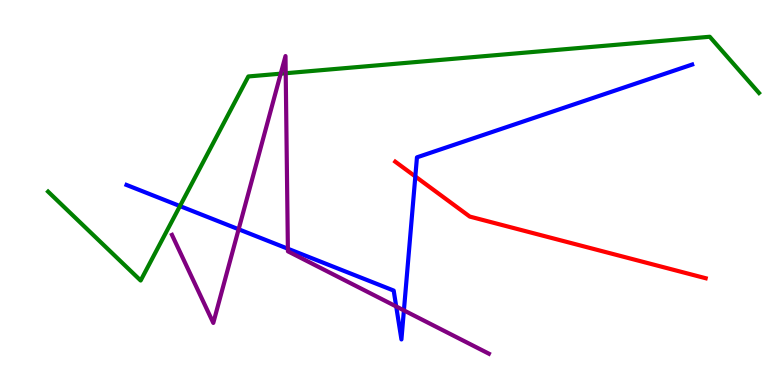[{'lines': ['blue', 'red'], 'intersections': [{'x': 5.36, 'y': 5.42}]}, {'lines': ['green', 'red'], 'intersections': []}, {'lines': ['purple', 'red'], 'intersections': []}, {'lines': ['blue', 'green'], 'intersections': [{'x': 2.32, 'y': 4.65}]}, {'lines': ['blue', 'purple'], 'intersections': [{'x': 3.08, 'y': 4.05}, {'x': 3.71, 'y': 3.54}, {'x': 5.11, 'y': 2.04}, {'x': 5.21, 'y': 1.94}]}, {'lines': ['green', 'purple'], 'intersections': [{'x': 3.62, 'y': 8.09}, {'x': 3.69, 'y': 8.1}]}]